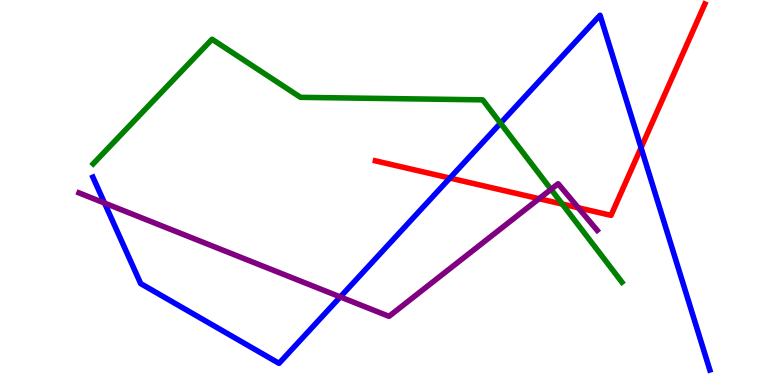[{'lines': ['blue', 'red'], 'intersections': [{'x': 5.81, 'y': 5.37}, {'x': 8.27, 'y': 6.16}]}, {'lines': ['green', 'red'], 'intersections': [{'x': 7.26, 'y': 4.7}]}, {'lines': ['purple', 'red'], 'intersections': [{'x': 6.96, 'y': 4.84}, {'x': 7.46, 'y': 4.6}]}, {'lines': ['blue', 'green'], 'intersections': [{'x': 6.46, 'y': 6.8}]}, {'lines': ['blue', 'purple'], 'intersections': [{'x': 1.35, 'y': 4.73}, {'x': 4.39, 'y': 2.29}]}, {'lines': ['green', 'purple'], 'intersections': [{'x': 7.11, 'y': 5.08}]}]